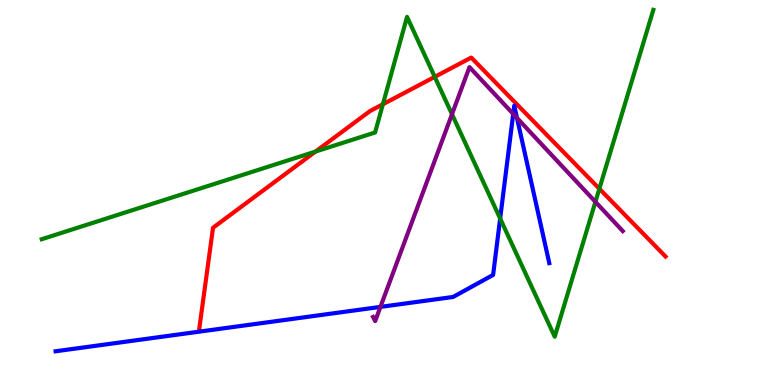[{'lines': ['blue', 'red'], 'intersections': []}, {'lines': ['green', 'red'], 'intersections': [{'x': 4.07, 'y': 6.06}, {'x': 4.94, 'y': 7.29}, {'x': 5.61, 'y': 8.0}, {'x': 7.73, 'y': 5.1}]}, {'lines': ['purple', 'red'], 'intersections': []}, {'lines': ['blue', 'green'], 'intersections': [{'x': 6.45, 'y': 4.32}]}, {'lines': ['blue', 'purple'], 'intersections': [{'x': 4.91, 'y': 2.03}, {'x': 6.62, 'y': 7.04}, {'x': 6.67, 'y': 6.94}]}, {'lines': ['green', 'purple'], 'intersections': [{'x': 5.83, 'y': 7.03}, {'x': 7.68, 'y': 4.76}]}]